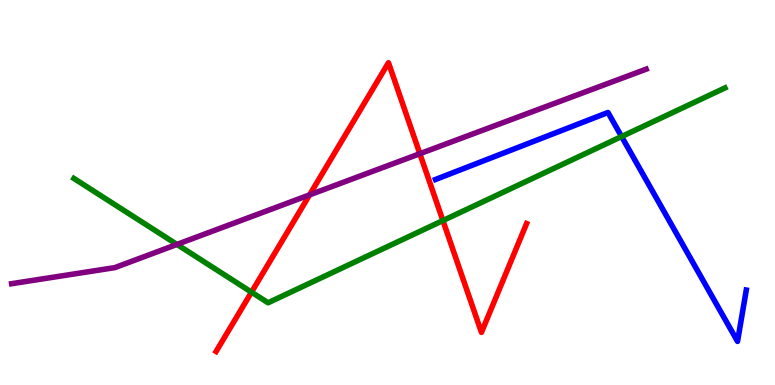[{'lines': ['blue', 'red'], 'intersections': []}, {'lines': ['green', 'red'], 'intersections': [{'x': 3.25, 'y': 2.41}, {'x': 5.71, 'y': 4.27}]}, {'lines': ['purple', 'red'], 'intersections': [{'x': 3.99, 'y': 4.94}, {'x': 5.42, 'y': 6.01}]}, {'lines': ['blue', 'green'], 'intersections': [{'x': 8.02, 'y': 6.45}]}, {'lines': ['blue', 'purple'], 'intersections': []}, {'lines': ['green', 'purple'], 'intersections': [{'x': 2.28, 'y': 3.65}]}]